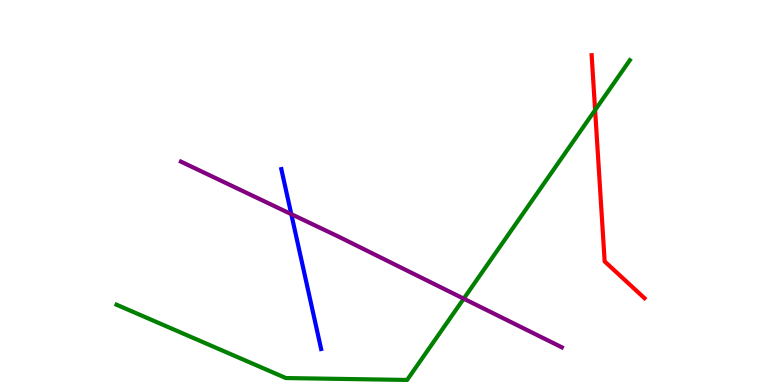[{'lines': ['blue', 'red'], 'intersections': []}, {'lines': ['green', 'red'], 'intersections': [{'x': 7.68, 'y': 7.14}]}, {'lines': ['purple', 'red'], 'intersections': []}, {'lines': ['blue', 'green'], 'intersections': []}, {'lines': ['blue', 'purple'], 'intersections': [{'x': 3.76, 'y': 4.44}]}, {'lines': ['green', 'purple'], 'intersections': [{'x': 5.98, 'y': 2.24}]}]